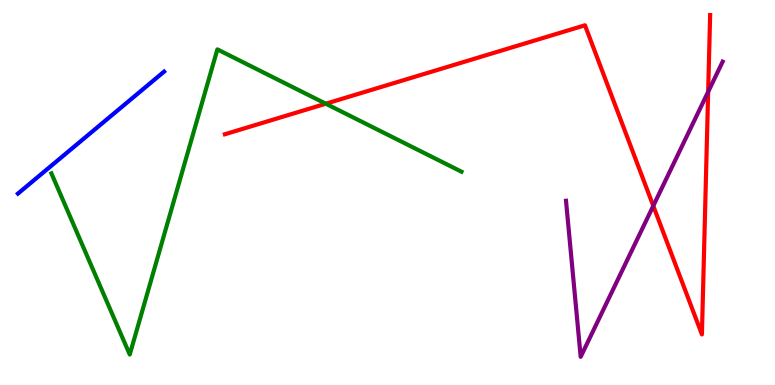[{'lines': ['blue', 'red'], 'intersections': []}, {'lines': ['green', 'red'], 'intersections': [{'x': 4.2, 'y': 7.31}]}, {'lines': ['purple', 'red'], 'intersections': [{'x': 8.43, 'y': 4.65}, {'x': 9.14, 'y': 7.62}]}, {'lines': ['blue', 'green'], 'intersections': []}, {'lines': ['blue', 'purple'], 'intersections': []}, {'lines': ['green', 'purple'], 'intersections': []}]